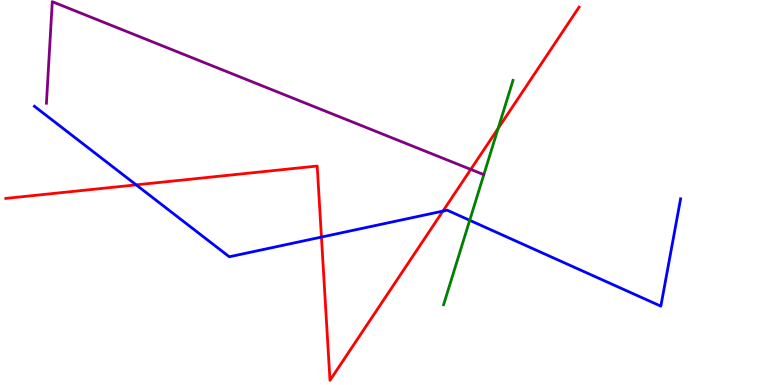[{'lines': ['blue', 'red'], 'intersections': [{'x': 1.76, 'y': 5.2}, {'x': 4.15, 'y': 3.84}, {'x': 5.72, 'y': 4.52}]}, {'lines': ['green', 'red'], 'intersections': [{'x': 6.43, 'y': 6.67}]}, {'lines': ['purple', 'red'], 'intersections': [{'x': 6.07, 'y': 5.6}]}, {'lines': ['blue', 'green'], 'intersections': [{'x': 6.06, 'y': 4.28}]}, {'lines': ['blue', 'purple'], 'intersections': []}, {'lines': ['green', 'purple'], 'intersections': []}]